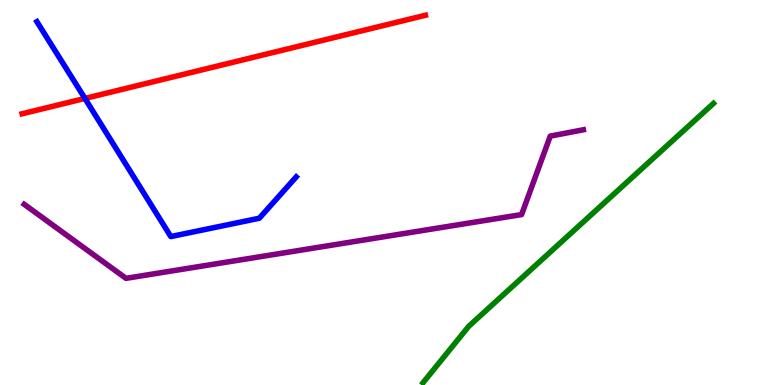[{'lines': ['blue', 'red'], 'intersections': [{'x': 1.1, 'y': 7.44}]}, {'lines': ['green', 'red'], 'intersections': []}, {'lines': ['purple', 'red'], 'intersections': []}, {'lines': ['blue', 'green'], 'intersections': []}, {'lines': ['blue', 'purple'], 'intersections': []}, {'lines': ['green', 'purple'], 'intersections': []}]